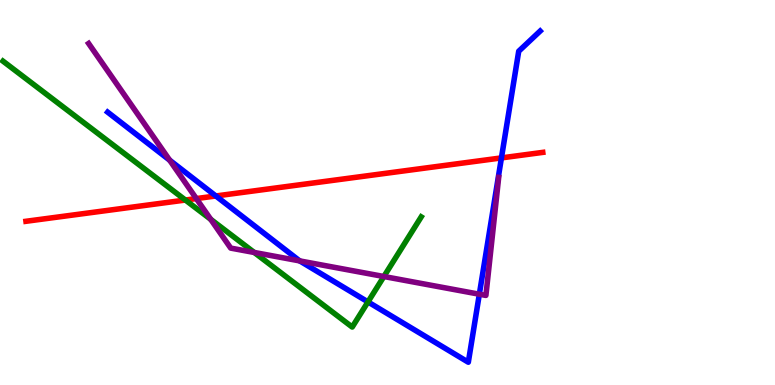[{'lines': ['blue', 'red'], 'intersections': [{'x': 2.79, 'y': 4.91}, {'x': 6.47, 'y': 5.9}]}, {'lines': ['green', 'red'], 'intersections': [{'x': 2.39, 'y': 4.8}]}, {'lines': ['purple', 'red'], 'intersections': [{'x': 2.53, 'y': 4.84}]}, {'lines': ['blue', 'green'], 'intersections': [{'x': 4.75, 'y': 2.16}]}, {'lines': ['blue', 'purple'], 'intersections': [{'x': 2.19, 'y': 5.84}, {'x': 3.87, 'y': 3.22}, {'x': 6.19, 'y': 2.36}]}, {'lines': ['green', 'purple'], 'intersections': [{'x': 2.72, 'y': 4.3}, {'x': 3.28, 'y': 3.44}, {'x': 4.95, 'y': 2.82}]}]